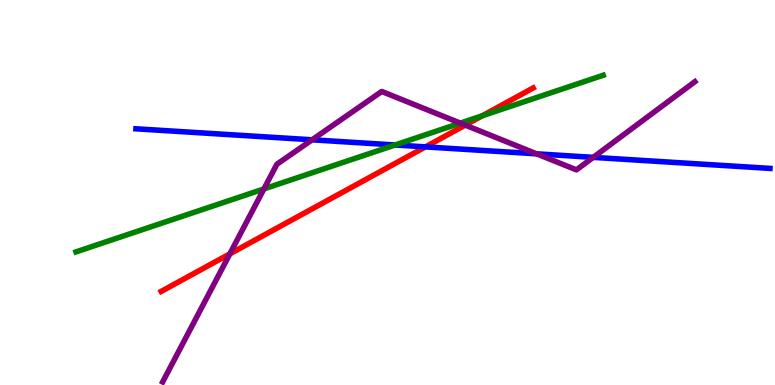[{'lines': ['blue', 'red'], 'intersections': [{'x': 5.49, 'y': 6.18}]}, {'lines': ['green', 'red'], 'intersections': [{'x': 6.23, 'y': 6.99}]}, {'lines': ['purple', 'red'], 'intersections': [{'x': 2.97, 'y': 3.41}, {'x': 6.0, 'y': 6.75}]}, {'lines': ['blue', 'green'], 'intersections': [{'x': 5.1, 'y': 6.23}]}, {'lines': ['blue', 'purple'], 'intersections': [{'x': 4.03, 'y': 6.37}, {'x': 6.92, 'y': 6.0}, {'x': 7.65, 'y': 5.91}]}, {'lines': ['green', 'purple'], 'intersections': [{'x': 3.41, 'y': 5.09}, {'x': 5.94, 'y': 6.8}]}]